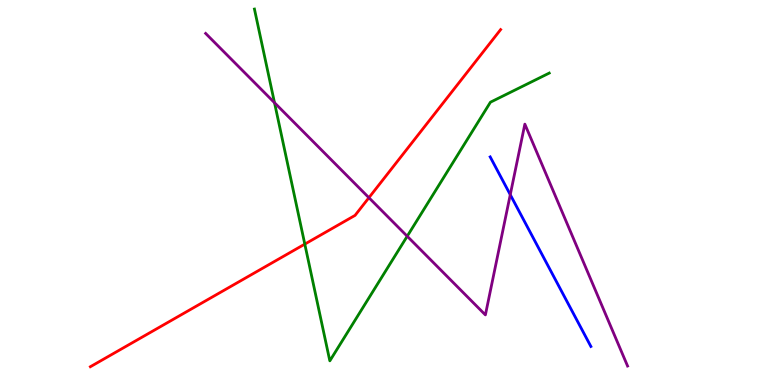[{'lines': ['blue', 'red'], 'intersections': []}, {'lines': ['green', 'red'], 'intersections': [{'x': 3.93, 'y': 3.66}]}, {'lines': ['purple', 'red'], 'intersections': [{'x': 4.76, 'y': 4.86}]}, {'lines': ['blue', 'green'], 'intersections': []}, {'lines': ['blue', 'purple'], 'intersections': [{'x': 6.58, 'y': 4.94}]}, {'lines': ['green', 'purple'], 'intersections': [{'x': 3.54, 'y': 7.33}, {'x': 5.25, 'y': 3.86}]}]